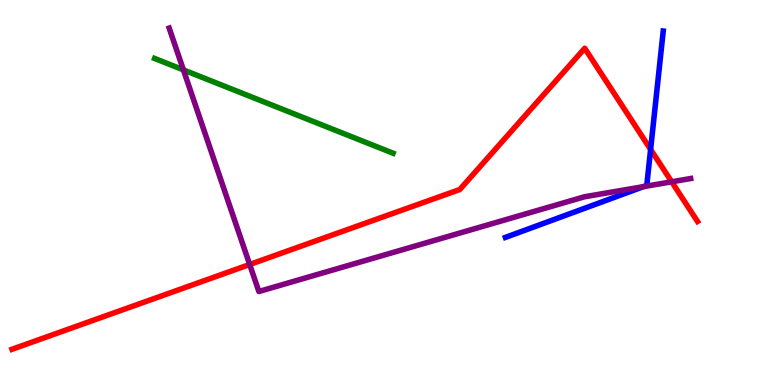[{'lines': ['blue', 'red'], 'intersections': [{'x': 8.39, 'y': 6.12}]}, {'lines': ['green', 'red'], 'intersections': []}, {'lines': ['purple', 'red'], 'intersections': [{'x': 3.22, 'y': 3.13}, {'x': 8.67, 'y': 5.28}]}, {'lines': ['blue', 'green'], 'intersections': []}, {'lines': ['blue', 'purple'], 'intersections': [{'x': 8.3, 'y': 5.15}]}, {'lines': ['green', 'purple'], 'intersections': [{'x': 2.37, 'y': 8.18}]}]